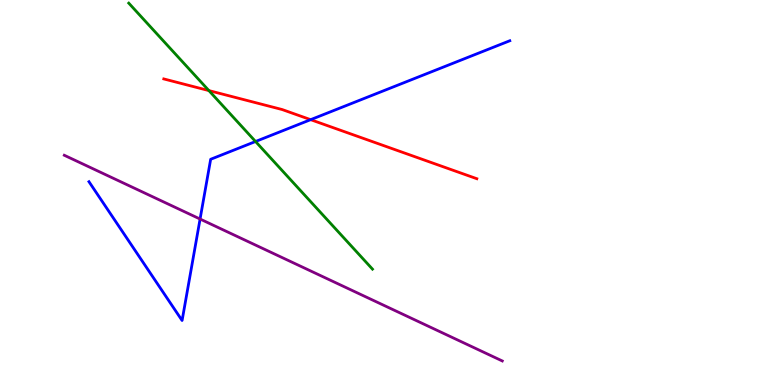[{'lines': ['blue', 'red'], 'intersections': [{'x': 4.01, 'y': 6.89}]}, {'lines': ['green', 'red'], 'intersections': [{'x': 2.7, 'y': 7.65}]}, {'lines': ['purple', 'red'], 'intersections': []}, {'lines': ['blue', 'green'], 'intersections': [{'x': 3.3, 'y': 6.32}]}, {'lines': ['blue', 'purple'], 'intersections': [{'x': 2.58, 'y': 4.31}]}, {'lines': ['green', 'purple'], 'intersections': []}]